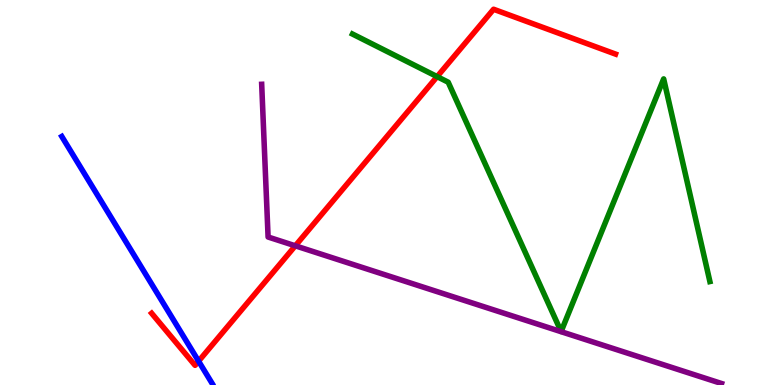[{'lines': ['blue', 'red'], 'intersections': [{'x': 2.56, 'y': 0.619}]}, {'lines': ['green', 'red'], 'intersections': [{'x': 5.64, 'y': 8.01}]}, {'lines': ['purple', 'red'], 'intersections': [{'x': 3.81, 'y': 3.62}]}, {'lines': ['blue', 'green'], 'intersections': []}, {'lines': ['blue', 'purple'], 'intersections': []}, {'lines': ['green', 'purple'], 'intersections': []}]